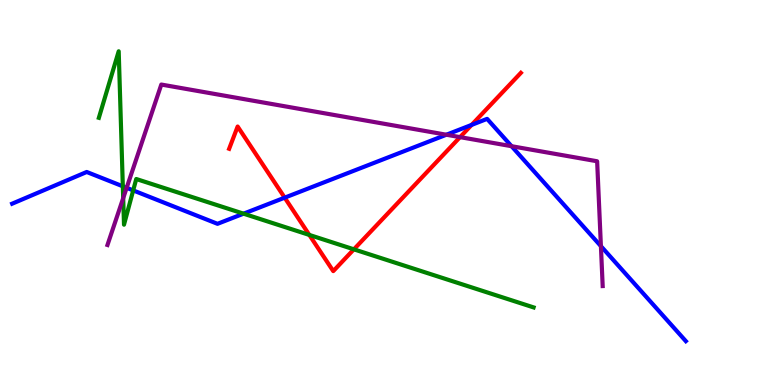[{'lines': ['blue', 'red'], 'intersections': [{'x': 3.67, 'y': 4.87}, {'x': 6.09, 'y': 6.76}]}, {'lines': ['green', 'red'], 'intersections': [{'x': 3.99, 'y': 3.9}, {'x': 4.57, 'y': 3.52}]}, {'lines': ['purple', 'red'], 'intersections': [{'x': 5.94, 'y': 6.44}]}, {'lines': ['blue', 'green'], 'intersections': [{'x': 1.58, 'y': 5.16}, {'x': 1.72, 'y': 5.05}, {'x': 3.14, 'y': 4.45}]}, {'lines': ['blue', 'purple'], 'intersections': [{'x': 1.63, 'y': 5.12}, {'x': 5.76, 'y': 6.5}, {'x': 6.6, 'y': 6.2}, {'x': 7.75, 'y': 3.61}]}, {'lines': ['green', 'purple'], 'intersections': [{'x': 1.59, 'y': 4.85}]}]